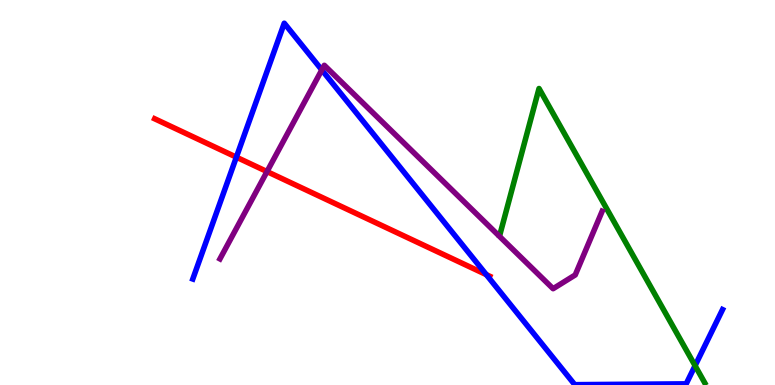[{'lines': ['blue', 'red'], 'intersections': [{'x': 3.05, 'y': 5.92}, {'x': 6.28, 'y': 2.87}]}, {'lines': ['green', 'red'], 'intersections': []}, {'lines': ['purple', 'red'], 'intersections': [{'x': 3.45, 'y': 5.54}]}, {'lines': ['blue', 'green'], 'intersections': [{'x': 8.97, 'y': 0.502}]}, {'lines': ['blue', 'purple'], 'intersections': [{'x': 4.15, 'y': 8.18}]}, {'lines': ['green', 'purple'], 'intersections': []}]